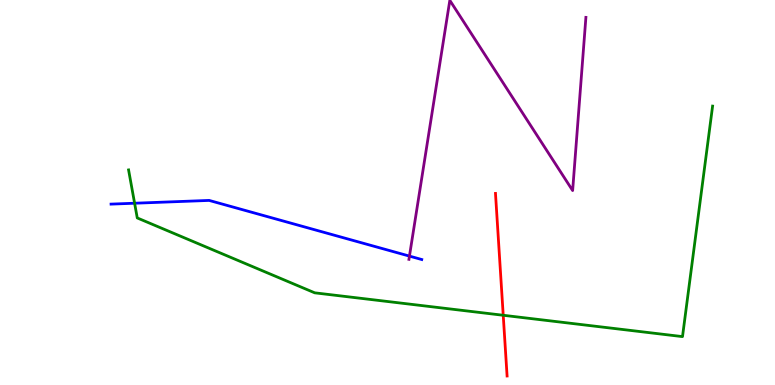[{'lines': ['blue', 'red'], 'intersections': []}, {'lines': ['green', 'red'], 'intersections': [{'x': 6.49, 'y': 1.81}]}, {'lines': ['purple', 'red'], 'intersections': []}, {'lines': ['blue', 'green'], 'intersections': [{'x': 1.74, 'y': 4.72}]}, {'lines': ['blue', 'purple'], 'intersections': [{'x': 5.28, 'y': 3.35}]}, {'lines': ['green', 'purple'], 'intersections': []}]